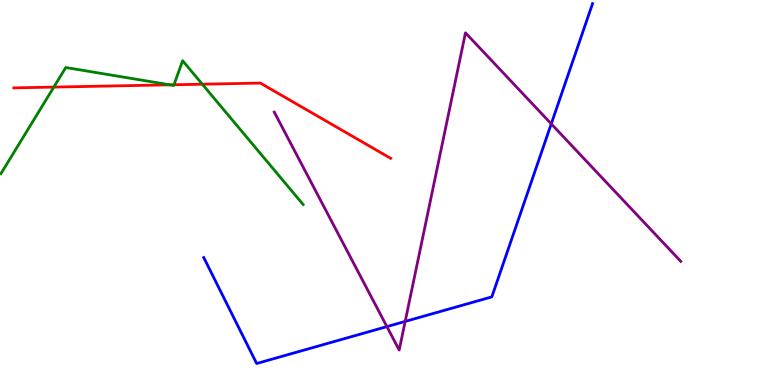[{'lines': ['blue', 'red'], 'intersections': []}, {'lines': ['green', 'red'], 'intersections': [{'x': 0.694, 'y': 7.74}, {'x': 2.19, 'y': 7.8}, {'x': 2.25, 'y': 7.8}, {'x': 2.61, 'y': 7.81}]}, {'lines': ['purple', 'red'], 'intersections': []}, {'lines': ['blue', 'green'], 'intersections': []}, {'lines': ['blue', 'purple'], 'intersections': [{'x': 4.99, 'y': 1.52}, {'x': 5.23, 'y': 1.65}, {'x': 7.11, 'y': 6.78}]}, {'lines': ['green', 'purple'], 'intersections': []}]